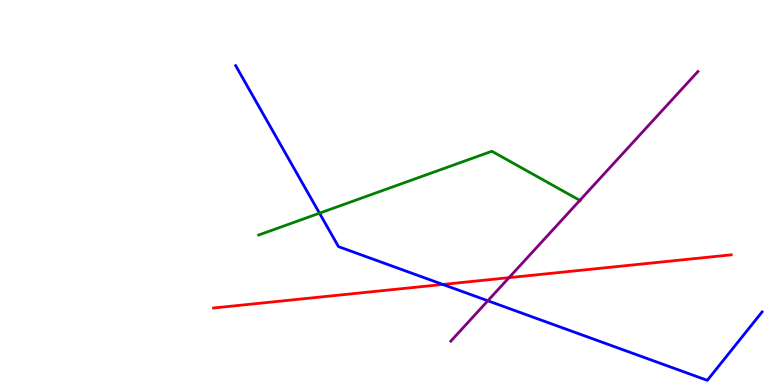[{'lines': ['blue', 'red'], 'intersections': [{'x': 5.71, 'y': 2.61}]}, {'lines': ['green', 'red'], 'intersections': []}, {'lines': ['purple', 'red'], 'intersections': [{'x': 6.57, 'y': 2.79}]}, {'lines': ['blue', 'green'], 'intersections': [{'x': 4.12, 'y': 4.46}]}, {'lines': ['blue', 'purple'], 'intersections': [{'x': 6.29, 'y': 2.19}]}, {'lines': ['green', 'purple'], 'intersections': [{'x': 7.48, 'y': 4.8}]}]